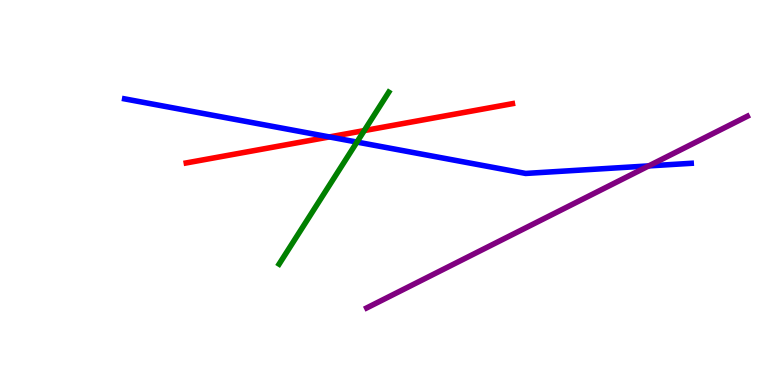[{'lines': ['blue', 'red'], 'intersections': [{'x': 4.25, 'y': 6.44}]}, {'lines': ['green', 'red'], 'intersections': [{'x': 4.7, 'y': 6.61}]}, {'lines': ['purple', 'red'], 'intersections': []}, {'lines': ['blue', 'green'], 'intersections': [{'x': 4.61, 'y': 6.31}]}, {'lines': ['blue', 'purple'], 'intersections': [{'x': 8.37, 'y': 5.69}]}, {'lines': ['green', 'purple'], 'intersections': []}]